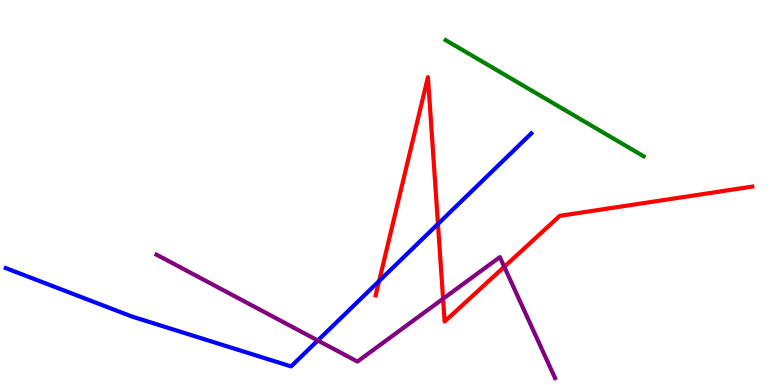[{'lines': ['blue', 'red'], 'intersections': [{'x': 4.89, 'y': 2.7}, {'x': 5.65, 'y': 4.18}]}, {'lines': ['green', 'red'], 'intersections': []}, {'lines': ['purple', 'red'], 'intersections': [{'x': 5.72, 'y': 2.24}, {'x': 6.51, 'y': 3.07}]}, {'lines': ['blue', 'green'], 'intersections': []}, {'lines': ['blue', 'purple'], 'intersections': [{'x': 4.1, 'y': 1.16}]}, {'lines': ['green', 'purple'], 'intersections': []}]